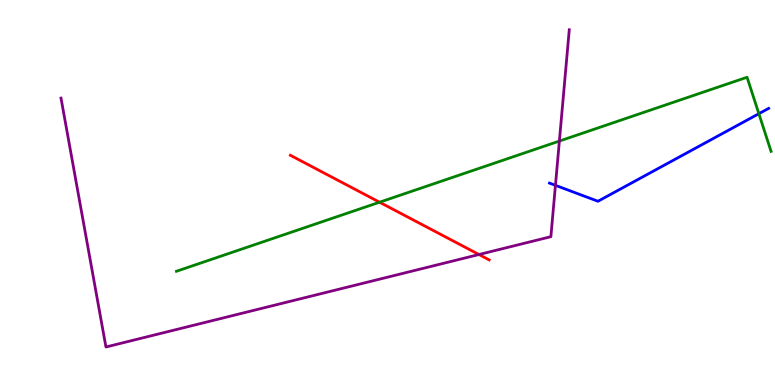[{'lines': ['blue', 'red'], 'intersections': []}, {'lines': ['green', 'red'], 'intersections': [{'x': 4.9, 'y': 4.75}]}, {'lines': ['purple', 'red'], 'intersections': [{'x': 6.18, 'y': 3.39}]}, {'lines': ['blue', 'green'], 'intersections': [{'x': 9.79, 'y': 7.05}]}, {'lines': ['blue', 'purple'], 'intersections': [{'x': 7.17, 'y': 5.19}]}, {'lines': ['green', 'purple'], 'intersections': [{'x': 7.22, 'y': 6.34}]}]